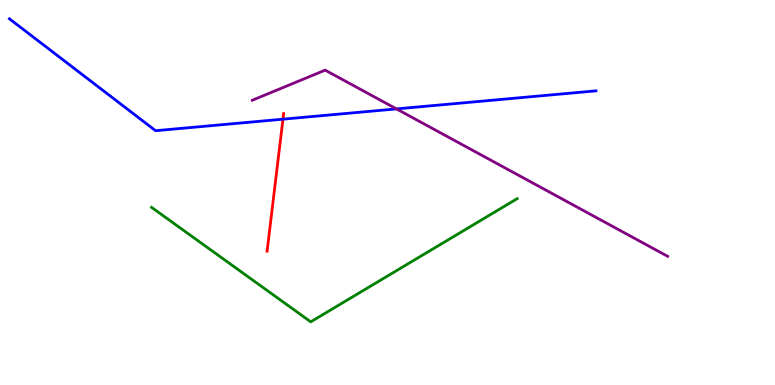[{'lines': ['blue', 'red'], 'intersections': [{'x': 3.65, 'y': 6.9}]}, {'lines': ['green', 'red'], 'intersections': []}, {'lines': ['purple', 'red'], 'intersections': []}, {'lines': ['blue', 'green'], 'intersections': []}, {'lines': ['blue', 'purple'], 'intersections': [{'x': 5.12, 'y': 7.17}]}, {'lines': ['green', 'purple'], 'intersections': []}]